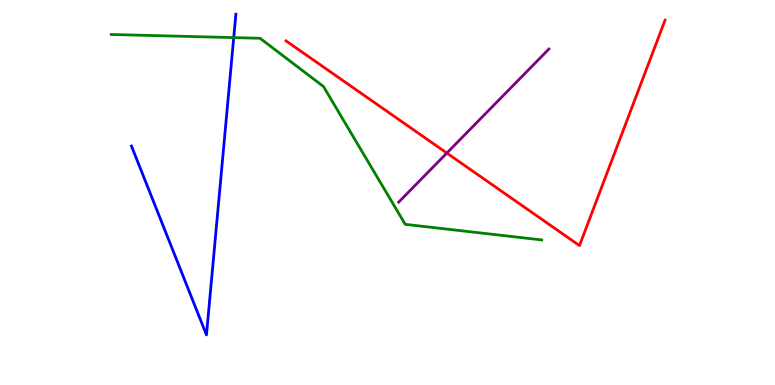[{'lines': ['blue', 'red'], 'intersections': []}, {'lines': ['green', 'red'], 'intersections': []}, {'lines': ['purple', 'red'], 'intersections': [{'x': 5.77, 'y': 6.02}]}, {'lines': ['blue', 'green'], 'intersections': [{'x': 3.02, 'y': 9.02}]}, {'lines': ['blue', 'purple'], 'intersections': []}, {'lines': ['green', 'purple'], 'intersections': []}]